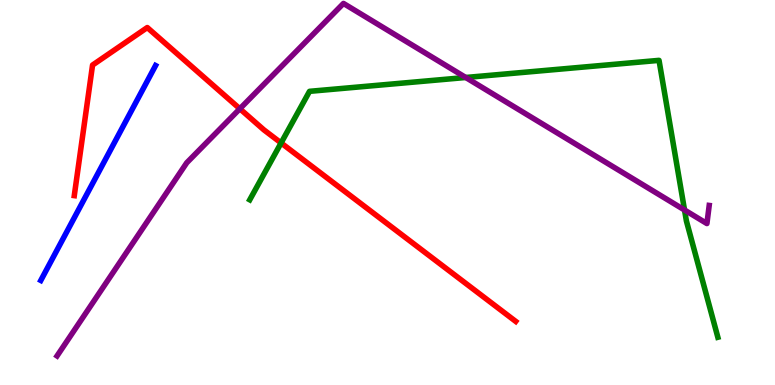[{'lines': ['blue', 'red'], 'intersections': []}, {'lines': ['green', 'red'], 'intersections': [{'x': 3.63, 'y': 6.29}]}, {'lines': ['purple', 'red'], 'intersections': [{'x': 3.09, 'y': 7.17}]}, {'lines': ['blue', 'green'], 'intersections': []}, {'lines': ['blue', 'purple'], 'intersections': []}, {'lines': ['green', 'purple'], 'intersections': [{'x': 6.01, 'y': 7.99}, {'x': 8.83, 'y': 4.55}]}]